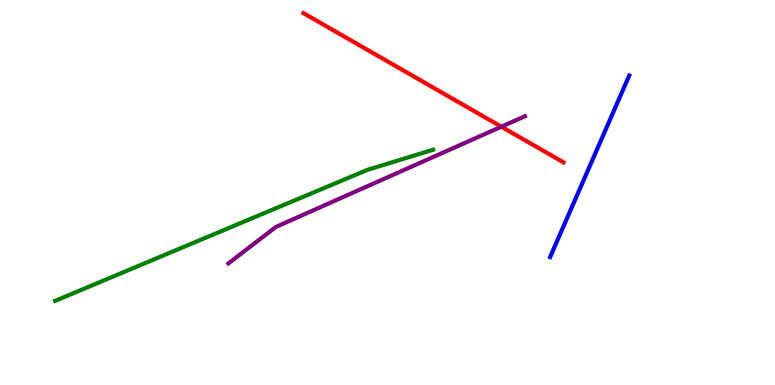[{'lines': ['blue', 'red'], 'intersections': []}, {'lines': ['green', 'red'], 'intersections': []}, {'lines': ['purple', 'red'], 'intersections': [{'x': 6.47, 'y': 6.71}]}, {'lines': ['blue', 'green'], 'intersections': []}, {'lines': ['blue', 'purple'], 'intersections': []}, {'lines': ['green', 'purple'], 'intersections': []}]